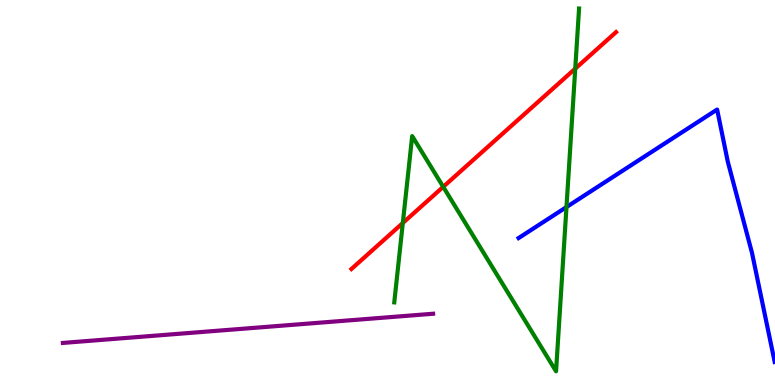[{'lines': ['blue', 'red'], 'intersections': []}, {'lines': ['green', 'red'], 'intersections': [{'x': 5.2, 'y': 4.21}, {'x': 5.72, 'y': 5.15}, {'x': 7.42, 'y': 8.22}]}, {'lines': ['purple', 'red'], 'intersections': []}, {'lines': ['blue', 'green'], 'intersections': [{'x': 7.31, 'y': 4.62}]}, {'lines': ['blue', 'purple'], 'intersections': []}, {'lines': ['green', 'purple'], 'intersections': []}]